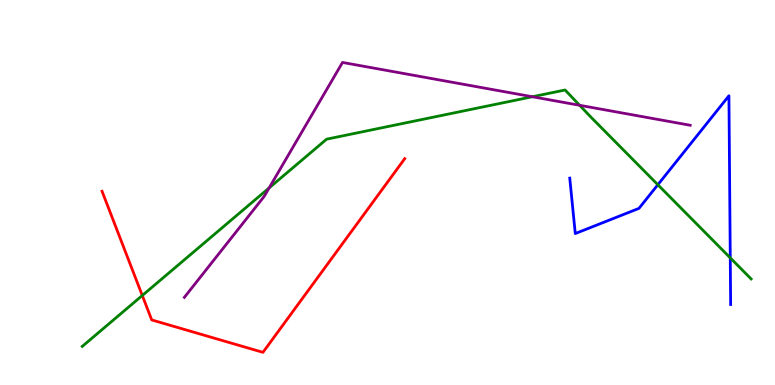[{'lines': ['blue', 'red'], 'intersections': []}, {'lines': ['green', 'red'], 'intersections': [{'x': 1.84, 'y': 2.32}]}, {'lines': ['purple', 'red'], 'intersections': []}, {'lines': ['blue', 'green'], 'intersections': [{'x': 8.49, 'y': 5.2}, {'x': 9.42, 'y': 3.3}]}, {'lines': ['blue', 'purple'], 'intersections': []}, {'lines': ['green', 'purple'], 'intersections': [{'x': 3.47, 'y': 5.12}, {'x': 6.87, 'y': 7.49}, {'x': 7.48, 'y': 7.27}]}]